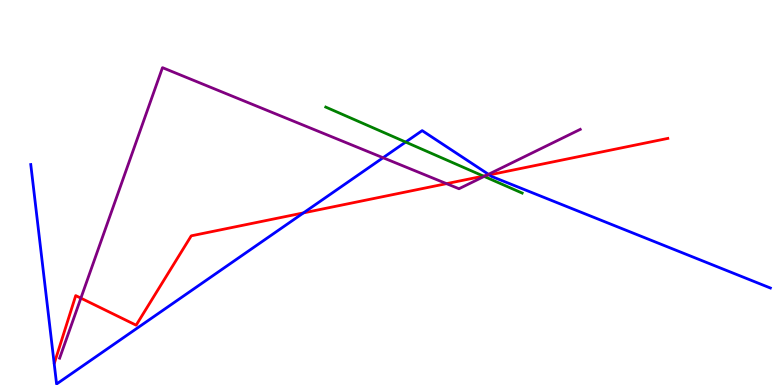[{'lines': ['blue', 'red'], 'intersections': [{'x': 3.92, 'y': 4.47}, {'x': 6.31, 'y': 5.46}]}, {'lines': ['green', 'red'], 'intersections': [{'x': 6.24, 'y': 5.43}]}, {'lines': ['purple', 'red'], 'intersections': [{'x': 1.04, 'y': 2.26}, {'x': 5.76, 'y': 5.23}, {'x': 6.27, 'y': 5.44}]}, {'lines': ['blue', 'green'], 'intersections': [{'x': 5.23, 'y': 6.31}]}, {'lines': ['blue', 'purple'], 'intersections': [{'x': 4.94, 'y': 5.9}, {'x': 6.3, 'y': 5.47}]}, {'lines': ['green', 'purple'], 'intersections': [{'x': 6.25, 'y': 5.42}]}]